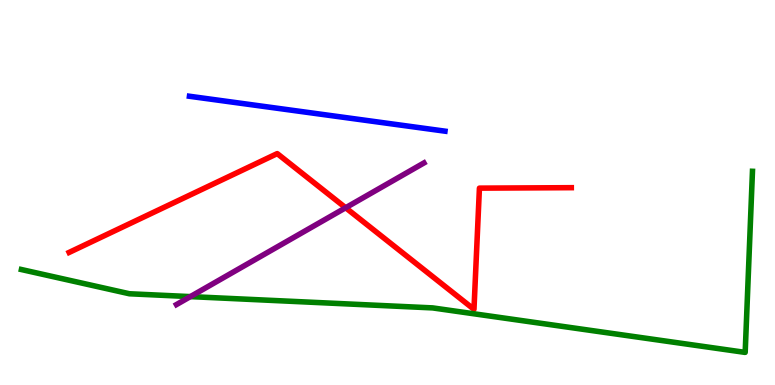[{'lines': ['blue', 'red'], 'intersections': []}, {'lines': ['green', 'red'], 'intersections': []}, {'lines': ['purple', 'red'], 'intersections': [{'x': 4.46, 'y': 4.6}]}, {'lines': ['blue', 'green'], 'intersections': []}, {'lines': ['blue', 'purple'], 'intersections': []}, {'lines': ['green', 'purple'], 'intersections': [{'x': 2.46, 'y': 2.3}]}]